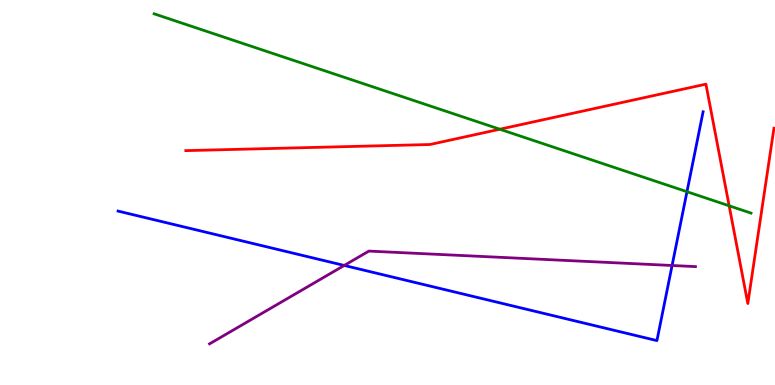[{'lines': ['blue', 'red'], 'intersections': []}, {'lines': ['green', 'red'], 'intersections': [{'x': 6.45, 'y': 6.64}, {'x': 9.41, 'y': 4.65}]}, {'lines': ['purple', 'red'], 'intersections': []}, {'lines': ['blue', 'green'], 'intersections': [{'x': 8.86, 'y': 5.02}]}, {'lines': ['blue', 'purple'], 'intersections': [{'x': 4.44, 'y': 3.11}, {'x': 8.67, 'y': 3.1}]}, {'lines': ['green', 'purple'], 'intersections': []}]